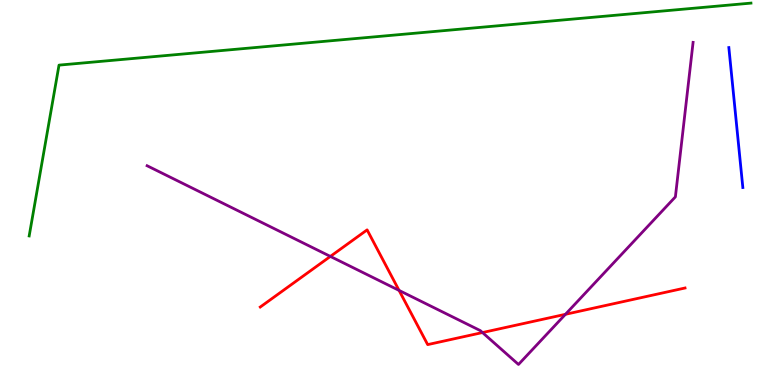[{'lines': ['blue', 'red'], 'intersections': []}, {'lines': ['green', 'red'], 'intersections': []}, {'lines': ['purple', 'red'], 'intersections': [{'x': 4.26, 'y': 3.34}, {'x': 5.15, 'y': 2.46}, {'x': 6.23, 'y': 1.36}, {'x': 7.3, 'y': 1.84}]}, {'lines': ['blue', 'green'], 'intersections': []}, {'lines': ['blue', 'purple'], 'intersections': []}, {'lines': ['green', 'purple'], 'intersections': []}]